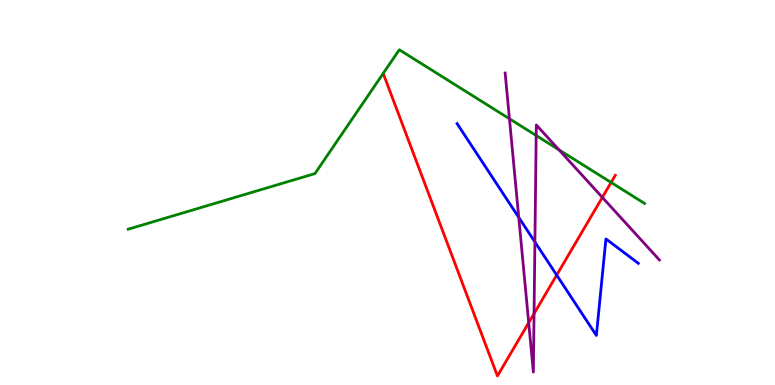[{'lines': ['blue', 'red'], 'intersections': [{'x': 7.18, 'y': 2.85}]}, {'lines': ['green', 'red'], 'intersections': [{'x': 7.89, 'y': 5.26}]}, {'lines': ['purple', 'red'], 'intersections': [{'x': 6.82, 'y': 1.62}, {'x': 6.89, 'y': 1.85}, {'x': 7.77, 'y': 4.87}]}, {'lines': ['blue', 'green'], 'intersections': []}, {'lines': ['blue', 'purple'], 'intersections': [{'x': 6.69, 'y': 4.35}, {'x': 6.9, 'y': 3.72}]}, {'lines': ['green', 'purple'], 'intersections': [{'x': 6.57, 'y': 6.91}, {'x': 6.92, 'y': 6.48}, {'x': 7.21, 'y': 6.11}]}]